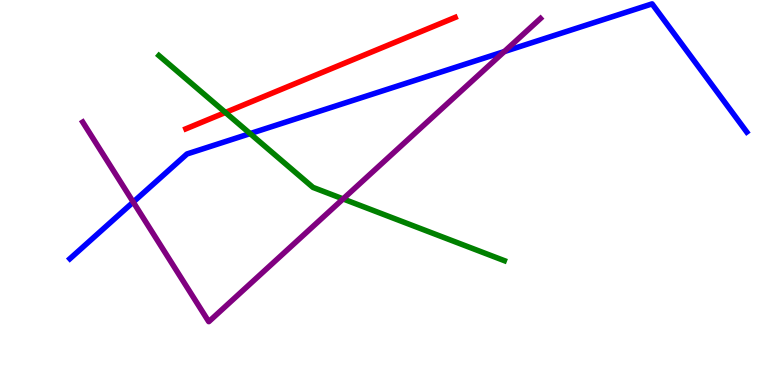[{'lines': ['blue', 'red'], 'intersections': []}, {'lines': ['green', 'red'], 'intersections': [{'x': 2.91, 'y': 7.08}]}, {'lines': ['purple', 'red'], 'intersections': []}, {'lines': ['blue', 'green'], 'intersections': [{'x': 3.23, 'y': 6.53}]}, {'lines': ['blue', 'purple'], 'intersections': [{'x': 1.72, 'y': 4.75}, {'x': 6.51, 'y': 8.66}]}, {'lines': ['green', 'purple'], 'intersections': [{'x': 4.43, 'y': 4.83}]}]